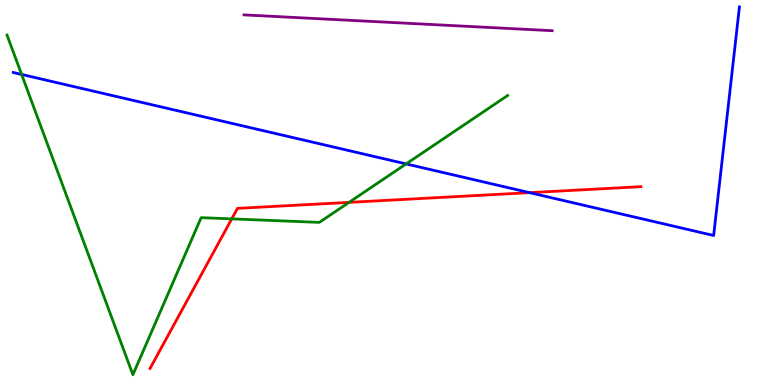[{'lines': ['blue', 'red'], 'intersections': [{'x': 6.83, 'y': 5.0}]}, {'lines': ['green', 'red'], 'intersections': [{'x': 2.99, 'y': 4.31}, {'x': 4.5, 'y': 4.74}]}, {'lines': ['purple', 'red'], 'intersections': []}, {'lines': ['blue', 'green'], 'intersections': [{'x': 0.279, 'y': 8.07}, {'x': 5.24, 'y': 5.74}]}, {'lines': ['blue', 'purple'], 'intersections': []}, {'lines': ['green', 'purple'], 'intersections': []}]